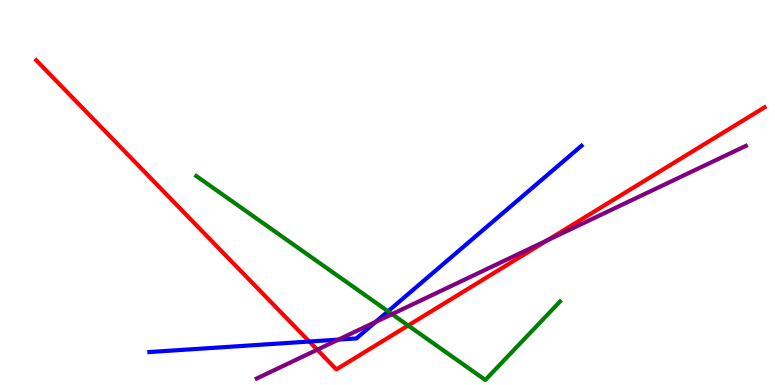[{'lines': ['blue', 'red'], 'intersections': [{'x': 3.99, 'y': 1.13}]}, {'lines': ['green', 'red'], 'intersections': [{'x': 5.27, 'y': 1.55}]}, {'lines': ['purple', 'red'], 'intersections': [{'x': 4.09, 'y': 0.916}, {'x': 7.06, 'y': 3.76}]}, {'lines': ['blue', 'green'], 'intersections': [{'x': 5.01, 'y': 1.91}]}, {'lines': ['blue', 'purple'], 'intersections': [{'x': 4.37, 'y': 1.18}, {'x': 4.85, 'y': 1.64}]}, {'lines': ['green', 'purple'], 'intersections': [{'x': 5.06, 'y': 1.84}]}]